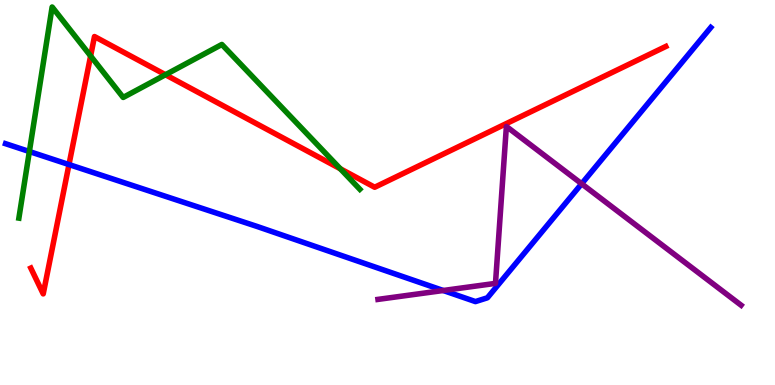[{'lines': ['blue', 'red'], 'intersections': [{'x': 0.89, 'y': 5.73}]}, {'lines': ['green', 'red'], 'intersections': [{'x': 1.17, 'y': 8.55}, {'x': 2.14, 'y': 8.06}, {'x': 4.39, 'y': 5.62}]}, {'lines': ['purple', 'red'], 'intersections': []}, {'lines': ['blue', 'green'], 'intersections': [{'x': 0.379, 'y': 6.06}]}, {'lines': ['blue', 'purple'], 'intersections': [{'x': 5.72, 'y': 2.45}, {'x': 7.51, 'y': 5.23}]}, {'lines': ['green', 'purple'], 'intersections': []}]